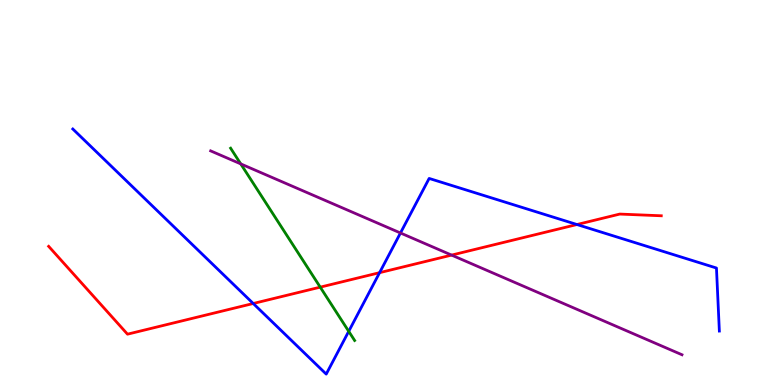[{'lines': ['blue', 'red'], 'intersections': [{'x': 3.27, 'y': 2.12}, {'x': 4.9, 'y': 2.92}, {'x': 7.44, 'y': 4.17}]}, {'lines': ['green', 'red'], 'intersections': [{'x': 4.13, 'y': 2.54}]}, {'lines': ['purple', 'red'], 'intersections': [{'x': 5.83, 'y': 3.37}]}, {'lines': ['blue', 'green'], 'intersections': [{'x': 4.5, 'y': 1.39}]}, {'lines': ['blue', 'purple'], 'intersections': [{'x': 5.17, 'y': 3.95}]}, {'lines': ['green', 'purple'], 'intersections': [{'x': 3.11, 'y': 5.74}]}]